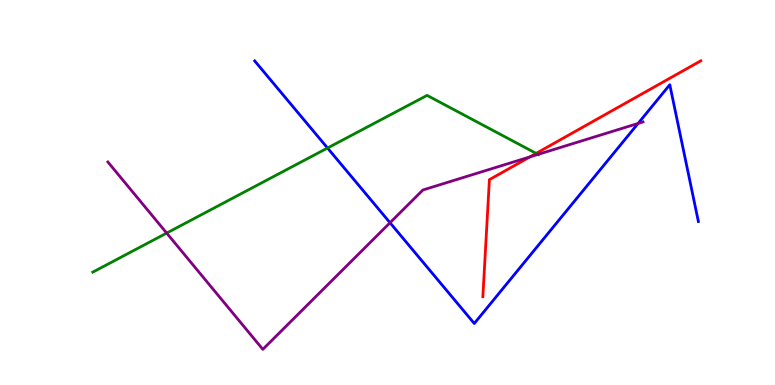[{'lines': ['blue', 'red'], 'intersections': []}, {'lines': ['green', 'red'], 'intersections': [{'x': 6.92, 'y': 6.02}]}, {'lines': ['purple', 'red'], 'intersections': [{'x': 6.84, 'y': 5.92}]}, {'lines': ['blue', 'green'], 'intersections': [{'x': 4.23, 'y': 6.16}]}, {'lines': ['blue', 'purple'], 'intersections': [{'x': 5.03, 'y': 4.21}, {'x': 8.23, 'y': 6.79}]}, {'lines': ['green', 'purple'], 'intersections': [{'x': 2.15, 'y': 3.95}, {'x': 6.94, 'y': 5.99}]}]